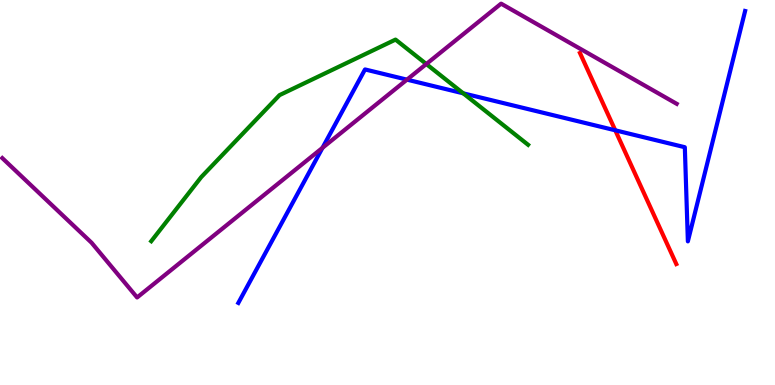[{'lines': ['blue', 'red'], 'intersections': [{'x': 7.94, 'y': 6.62}]}, {'lines': ['green', 'red'], 'intersections': []}, {'lines': ['purple', 'red'], 'intersections': []}, {'lines': ['blue', 'green'], 'intersections': [{'x': 5.98, 'y': 7.58}]}, {'lines': ['blue', 'purple'], 'intersections': [{'x': 4.16, 'y': 6.16}, {'x': 5.25, 'y': 7.93}]}, {'lines': ['green', 'purple'], 'intersections': [{'x': 5.5, 'y': 8.34}]}]